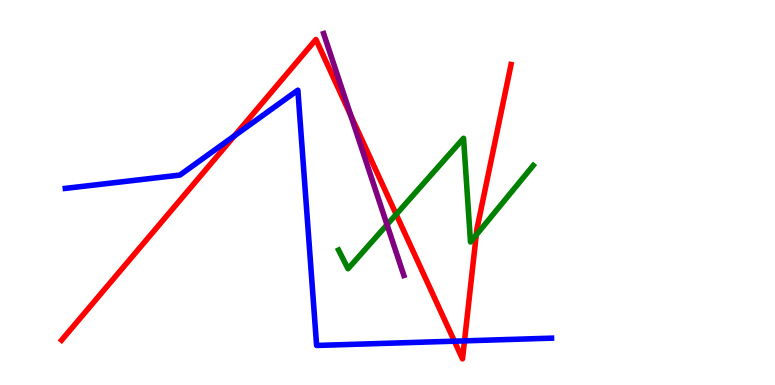[{'lines': ['blue', 'red'], 'intersections': [{'x': 3.02, 'y': 6.47}, {'x': 5.86, 'y': 1.14}, {'x': 5.99, 'y': 1.15}]}, {'lines': ['green', 'red'], 'intersections': [{'x': 5.11, 'y': 4.43}, {'x': 6.15, 'y': 3.9}]}, {'lines': ['purple', 'red'], 'intersections': [{'x': 4.53, 'y': 7.0}]}, {'lines': ['blue', 'green'], 'intersections': []}, {'lines': ['blue', 'purple'], 'intersections': []}, {'lines': ['green', 'purple'], 'intersections': [{'x': 4.99, 'y': 4.16}]}]